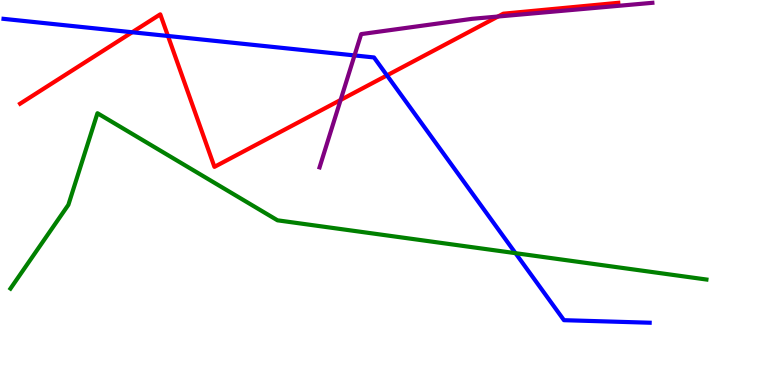[{'lines': ['blue', 'red'], 'intersections': [{'x': 1.71, 'y': 9.16}, {'x': 2.17, 'y': 9.07}, {'x': 4.99, 'y': 8.04}]}, {'lines': ['green', 'red'], 'intersections': []}, {'lines': ['purple', 'red'], 'intersections': [{'x': 4.39, 'y': 7.4}, {'x': 6.43, 'y': 9.57}]}, {'lines': ['blue', 'green'], 'intersections': [{'x': 6.65, 'y': 3.42}]}, {'lines': ['blue', 'purple'], 'intersections': [{'x': 4.57, 'y': 8.56}]}, {'lines': ['green', 'purple'], 'intersections': []}]